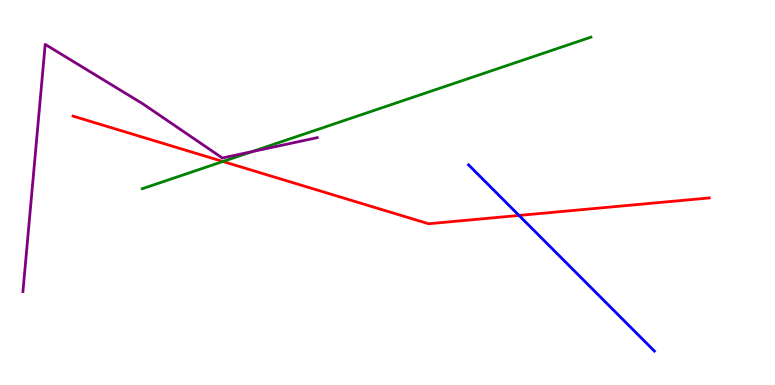[{'lines': ['blue', 'red'], 'intersections': [{'x': 6.7, 'y': 4.4}]}, {'lines': ['green', 'red'], 'intersections': [{'x': 2.88, 'y': 5.81}]}, {'lines': ['purple', 'red'], 'intersections': []}, {'lines': ['blue', 'green'], 'intersections': []}, {'lines': ['blue', 'purple'], 'intersections': []}, {'lines': ['green', 'purple'], 'intersections': [{'x': 3.25, 'y': 6.06}]}]